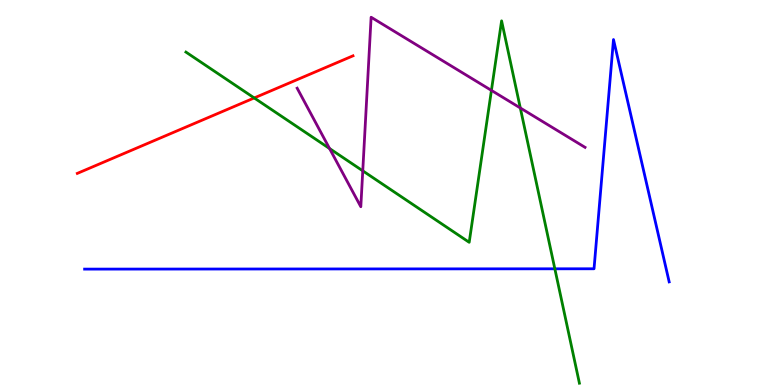[{'lines': ['blue', 'red'], 'intersections': []}, {'lines': ['green', 'red'], 'intersections': [{'x': 3.28, 'y': 7.46}]}, {'lines': ['purple', 'red'], 'intersections': []}, {'lines': ['blue', 'green'], 'intersections': [{'x': 7.16, 'y': 3.02}]}, {'lines': ['blue', 'purple'], 'intersections': []}, {'lines': ['green', 'purple'], 'intersections': [{'x': 4.25, 'y': 6.14}, {'x': 4.68, 'y': 5.56}, {'x': 6.34, 'y': 7.65}, {'x': 6.71, 'y': 7.2}]}]